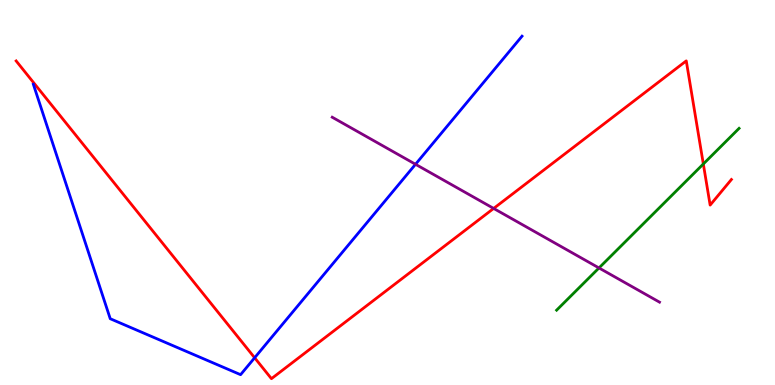[{'lines': ['blue', 'red'], 'intersections': [{'x': 3.29, 'y': 0.707}]}, {'lines': ['green', 'red'], 'intersections': [{'x': 9.08, 'y': 5.74}]}, {'lines': ['purple', 'red'], 'intersections': [{'x': 6.37, 'y': 4.59}]}, {'lines': ['blue', 'green'], 'intersections': []}, {'lines': ['blue', 'purple'], 'intersections': [{'x': 5.36, 'y': 5.73}]}, {'lines': ['green', 'purple'], 'intersections': [{'x': 7.73, 'y': 3.04}]}]